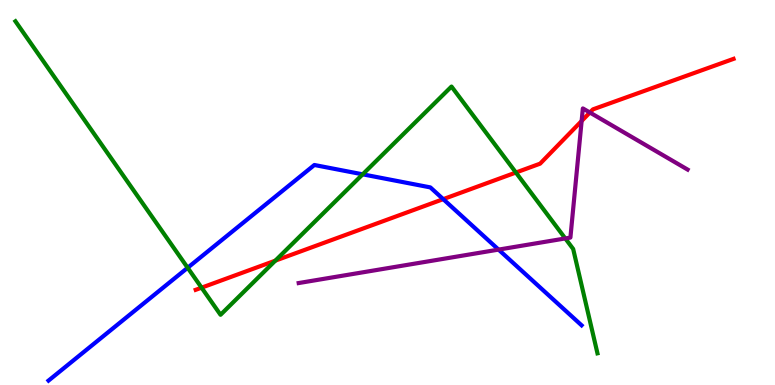[{'lines': ['blue', 'red'], 'intersections': [{'x': 5.72, 'y': 4.83}]}, {'lines': ['green', 'red'], 'intersections': [{'x': 2.6, 'y': 2.53}, {'x': 3.55, 'y': 3.23}, {'x': 6.66, 'y': 5.52}]}, {'lines': ['purple', 'red'], 'intersections': [{'x': 7.5, 'y': 6.86}, {'x': 7.61, 'y': 7.08}]}, {'lines': ['blue', 'green'], 'intersections': [{'x': 2.42, 'y': 3.05}, {'x': 4.68, 'y': 5.47}]}, {'lines': ['blue', 'purple'], 'intersections': [{'x': 6.43, 'y': 3.52}]}, {'lines': ['green', 'purple'], 'intersections': [{'x': 7.29, 'y': 3.81}]}]